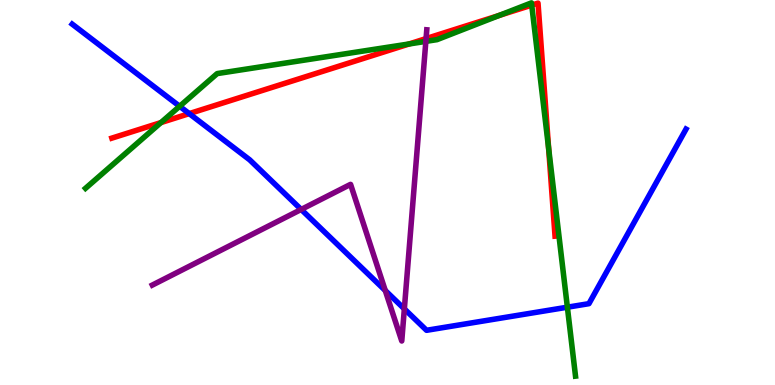[{'lines': ['blue', 'red'], 'intersections': [{'x': 2.44, 'y': 7.05}]}, {'lines': ['green', 'red'], 'intersections': [{'x': 2.08, 'y': 6.82}, {'x': 5.28, 'y': 8.86}, {'x': 6.44, 'y': 9.6}, {'x': 6.86, 'y': 9.87}, {'x': 7.08, 'y': 6.14}]}, {'lines': ['purple', 'red'], 'intersections': [{'x': 5.5, 'y': 9.0}]}, {'lines': ['blue', 'green'], 'intersections': [{'x': 2.32, 'y': 7.24}, {'x': 7.32, 'y': 2.02}]}, {'lines': ['blue', 'purple'], 'intersections': [{'x': 3.89, 'y': 4.56}, {'x': 4.97, 'y': 2.45}, {'x': 5.22, 'y': 1.98}]}, {'lines': ['green', 'purple'], 'intersections': [{'x': 5.49, 'y': 8.93}]}]